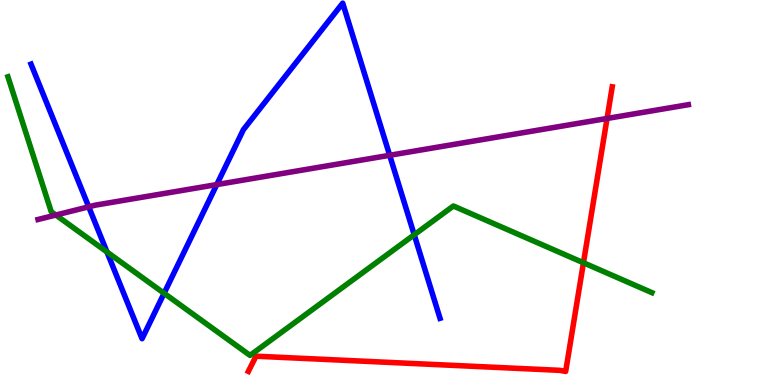[{'lines': ['blue', 'red'], 'intersections': []}, {'lines': ['green', 'red'], 'intersections': [{'x': 7.53, 'y': 3.18}]}, {'lines': ['purple', 'red'], 'intersections': [{'x': 7.83, 'y': 6.92}]}, {'lines': ['blue', 'green'], 'intersections': [{'x': 1.38, 'y': 3.45}, {'x': 2.12, 'y': 2.38}, {'x': 5.34, 'y': 3.9}]}, {'lines': ['blue', 'purple'], 'intersections': [{'x': 1.14, 'y': 4.63}, {'x': 2.8, 'y': 5.21}, {'x': 5.03, 'y': 5.97}]}, {'lines': ['green', 'purple'], 'intersections': [{'x': 0.721, 'y': 4.41}]}]